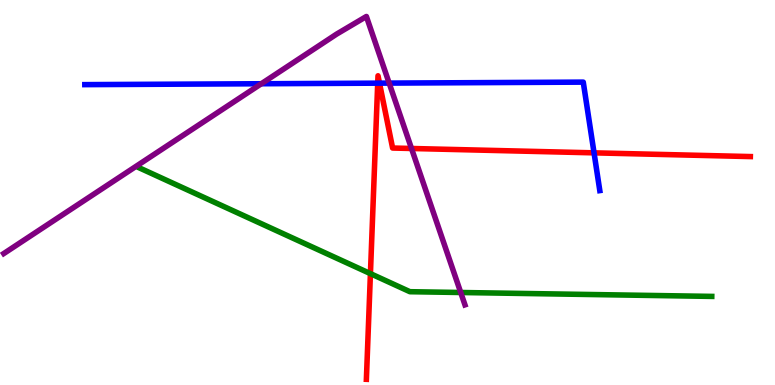[{'lines': ['blue', 'red'], 'intersections': [{'x': 4.87, 'y': 7.84}, {'x': 4.9, 'y': 7.84}, {'x': 7.67, 'y': 6.03}]}, {'lines': ['green', 'red'], 'intersections': [{'x': 4.78, 'y': 2.89}]}, {'lines': ['purple', 'red'], 'intersections': [{'x': 5.31, 'y': 6.14}]}, {'lines': ['blue', 'green'], 'intersections': []}, {'lines': ['blue', 'purple'], 'intersections': [{'x': 3.37, 'y': 7.82}, {'x': 5.02, 'y': 7.84}]}, {'lines': ['green', 'purple'], 'intersections': [{'x': 5.94, 'y': 2.4}]}]